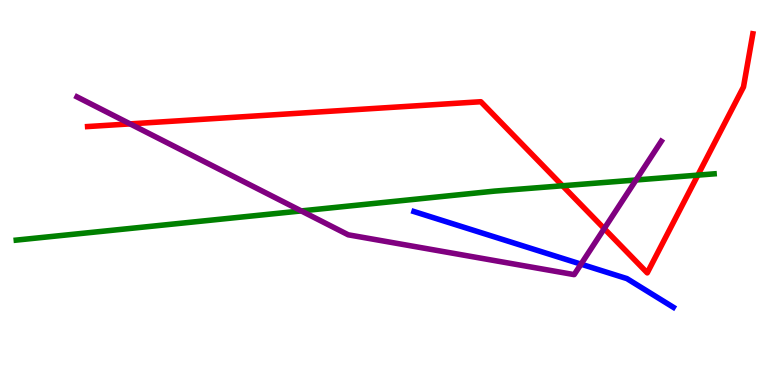[{'lines': ['blue', 'red'], 'intersections': []}, {'lines': ['green', 'red'], 'intersections': [{'x': 7.26, 'y': 5.17}, {'x': 9.0, 'y': 5.45}]}, {'lines': ['purple', 'red'], 'intersections': [{'x': 1.68, 'y': 6.78}, {'x': 7.8, 'y': 4.06}]}, {'lines': ['blue', 'green'], 'intersections': []}, {'lines': ['blue', 'purple'], 'intersections': [{'x': 7.5, 'y': 3.14}]}, {'lines': ['green', 'purple'], 'intersections': [{'x': 3.89, 'y': 4.52}, {'x': 8.21, 'y': 5.32}]}]